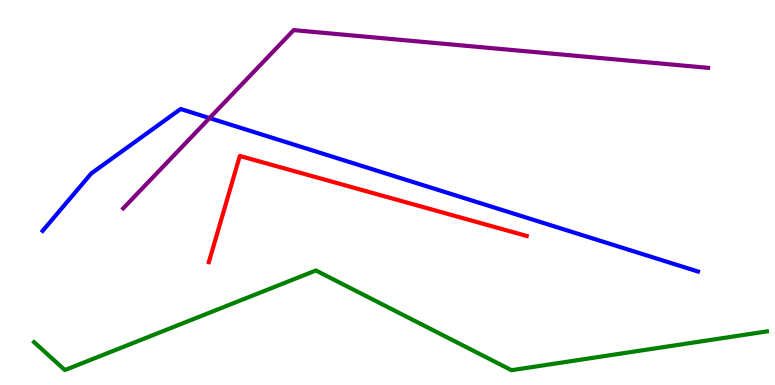[{'lines': ['blue', 'red'], 'intersections': []}, {'lines': ['green', 'red'], 'intersections': []}, {'lines': ['purple', 'red'], 'intersections': []}, {'lines': ['blue', 'green'], 'intersections': []}, {'lines': ['blue', 'purple'], 'intersections': [{'x': 2.7, 'y': 6.93}]}, {'lines': ['green', 'purple'], 'intersections': []}]